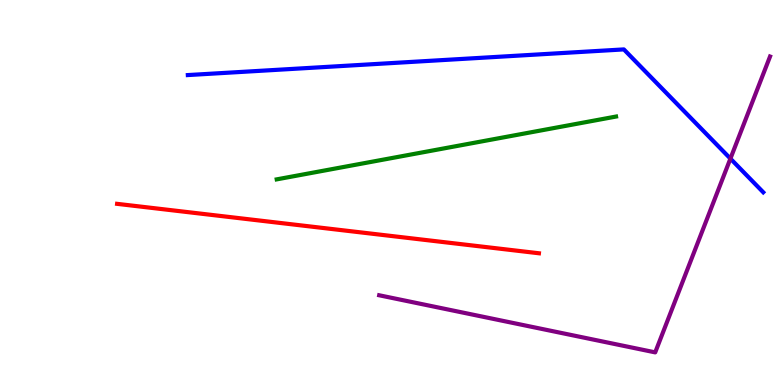[{'lines': ['blue', 'red'], 'intersections': []}, {'lines': ['green', 'red'], 'intersections': []}, {'lines': ['purple', 'red'], 'intersections': []}, {'lines': ['blue', 'green'], 'intersections': []}, {'lines': ['blue', 'purple'], 'intersections': [{'x': 9.42, 'y': 5.88}]}, {'lines': ['green', 'purple'], 'intersections': []}]